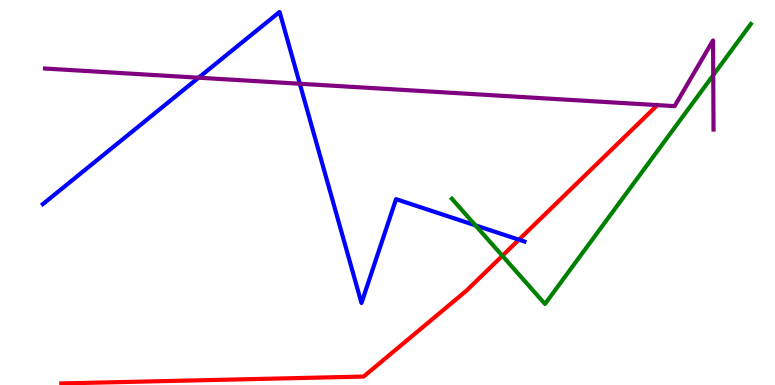[{'lines': ['blue', 'red'], 'intersections': [{'x': 6.7, 'y': 3.77}]}, {'lines': ['green', 'red'], 'intersections': [{'x': 6.48, 'y': 3.36}]}, {'lines': ['purple', 'red'], 'intersections': []}, {'lines': ['blue', 'green'], 'intersections': [{'x': 6.13, 'y': 4.15}]}, {'lines': ['blue', 'purple'], 'intersections': [{'x': 2.56, 'y': 7.98}, {'x': 3.87, 'y': 7.82}]}, {'lines': ['green', 'purple'], 'intersections': [{'x': 9.2, 'y': 8.05}]}]